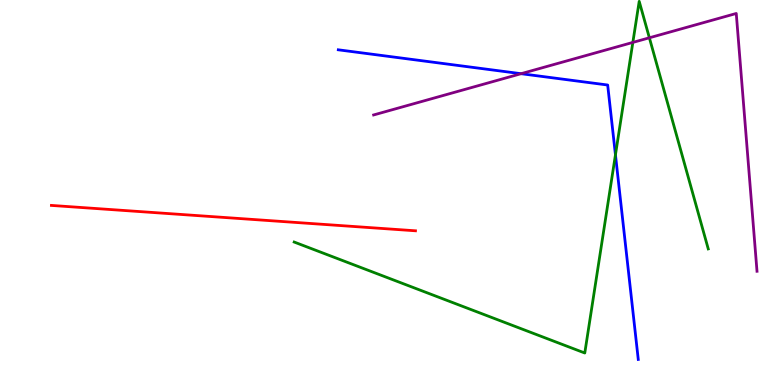[{'lines': ['blue', 'red'], 'intersections': []}, {'lines': ['green', 'red'], 'intersections': []}, {'lines': ['purple', 'red'], 'intersections': []}, {'lines': ['blue', 'green'], 'intersections': [{'x': 7.94, 'y': 5.98}]}, {'lines': ['blue', 'purple'], 'intersections': [{'x': 6.72, 'y': 8.09}]}, {'lines': ['green', 'purple'], 'intersections': [{'x': 8.17, 'y': 8.9}, {'x': 8.38, 'y': 9.02}]}]